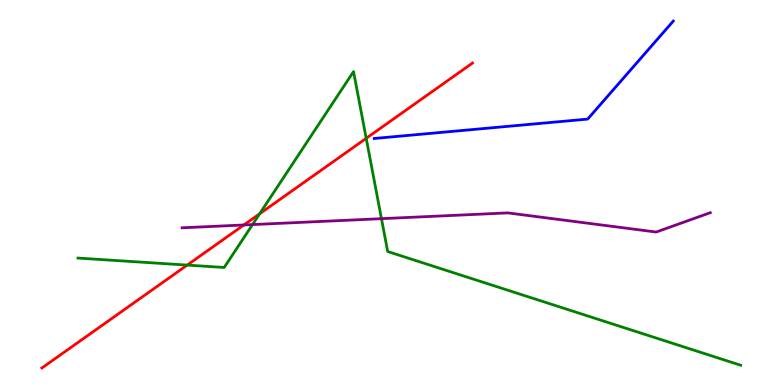[{'lines': ['blue', 'red'], 'intersections': []}, {'lines': ['green', 'red'], 'intersections': [{'x': 2.42, 'y': 3.11}, {'x': 3.35, 'y': 4.45}, {'x': 4.73, 'y': 6.41}]}, {'lines': ['purple', 'red'], 'intersections': [{'x': 3.15, 'y': 4.16}]}, {'lines': ['blue', 'green'], 'intersections': []}, {'lines': ['blue', 'purple'], 'intersections': []}, {'lines': ['green', 'purple'], 'intersections': [{'x': 3.26, 'y': 4.17}, {'x': 4.92, 'y': 4.32}]}]